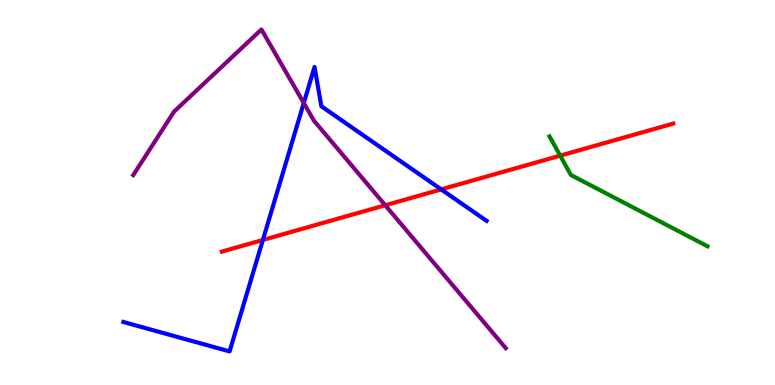[{'lines': ['blue', 'red'], 'intersections': [{'x': 3.39, 'y': 3.77}, {'x': 5.69, 'y': 5.08}]}, {'lines': ['green', 'red'], 'intersections': [{'x': 7.23, 'y': 5.96}]}, {'lines': ['purple', 'red'], 'intersections': [{'x': 4.97, 'y': 4.67}]}, {'lines': ['blue', 'green'], 'intersections': []}, {'lines': ['blue', 'purple'], 'intersections': [{'x': 3.92, 'y': 7.32}]}, {'lines': ['green', 'purple'], 'intersections': []}]